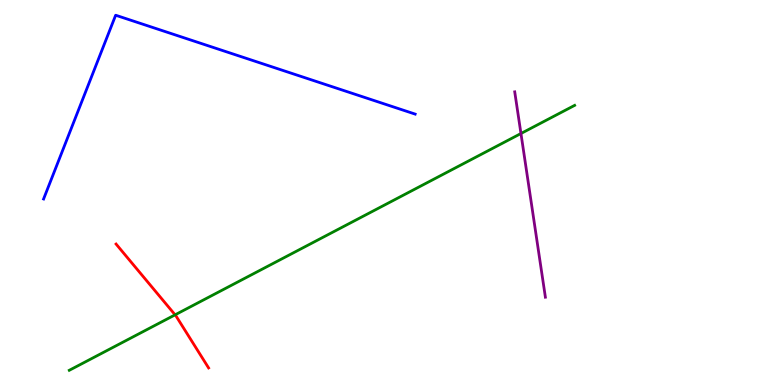[{'lines': ['blue', 'red'], 'intersections': []}, {'lines': ['green', 'red'], 'intersections': [{'x': 2.26, 'y': 1.82}]}, {'lines': ['purple', 'red'], 'intersections': []}, {'lines': ['blue', 'green'], 'intersections': []}, {'lines': ['blue', 'purple'], 'intersections': []}, {'lines': ['green', 'purple'], 'intersections': [{'x': 6.72, 'y': 6.53}]}]